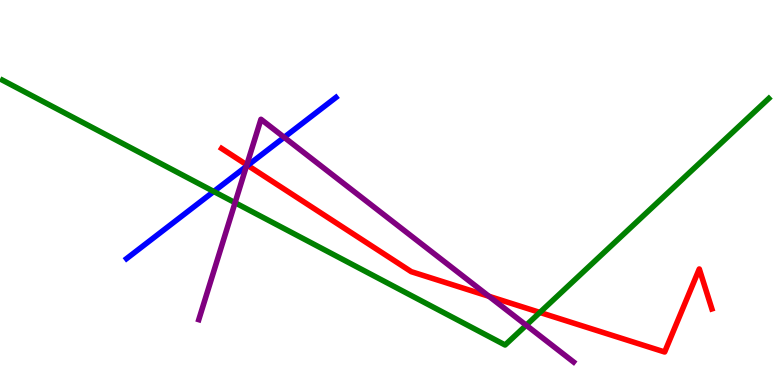[{'lines': ['blue', 'red'], 'intersections': [{'x': 3.2, 'y': 5.7}]}, {'lines': ['green', 'red'], 'intersections': [{'x': 6.97, 'y': 1.88}]}, {'lines': ['purple', 'red'], 'intersections': [{'x': 3.18, 'y': 5.72}, {'x': 6.31, 'y': 2.3}]}, {'lines': ['blue', 'green'], 'intersections': [{'x': 2.76, 'y': 5.03}]}, {'lines': ['blue', 'purple'], 'intersections': [{'x': 3.18, 'y': 5.68}, {'x': 3.67, 'y': 6.43}]}, {'lines': ['green', 'purple'], 'intersections': [{'x': 3.03, 'y': 4.73}, {'x': 6.79, 'y': 1.55}]}]